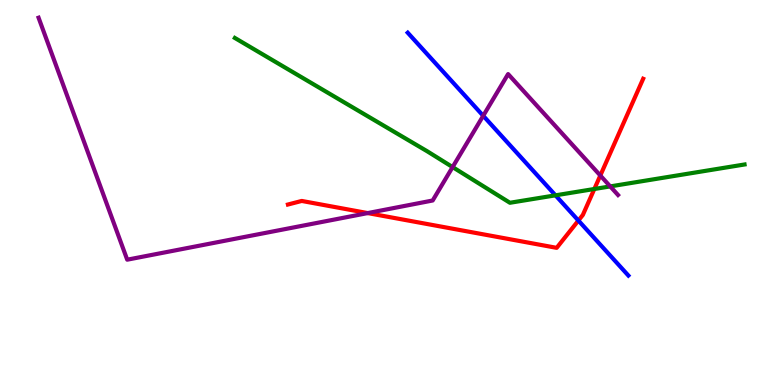[{'lines': ['blue', 'red'], 'intersections': [{'x': 7.46, 'y': 4.27}]}, {'lines': ['green', 'red'], 'intersections': [{'x': 7.67, 'y': 5.09}]}, {'lines': ['purple', 'red'], 'intersections': [{'x': 4.74, 'y': 4.47}, {'x': 7.75, 'y': 5.44}]}, {'lines': ['blue', 'green'], 'intersections': [{'x': 7.17, 'y': 4.93}]}, {'lines': ['blue', 'purple'], 'intersections': [{'x': 6.23, 'y': 6.99}]}, {'lines': ['green', 'purple'], 'intersections': [{'x': 5.84, 'y': 5.66}, {'x': 7.87, 'y': 5.16}]}]